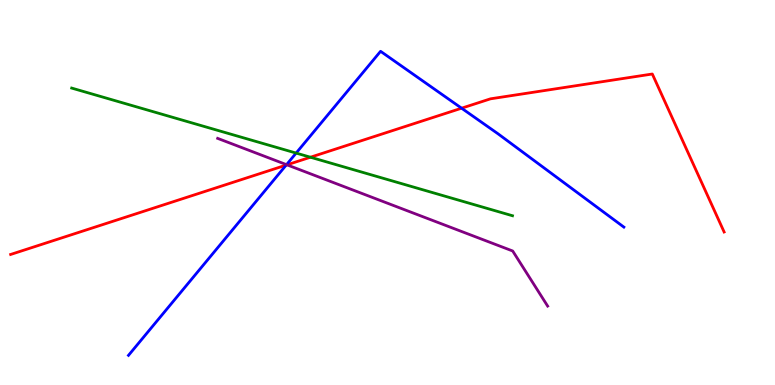[{'lines': ['blue', 'red'], 'intersections': [{'x': 3.69, 'y': 5.71}, {'x': 5.96, 'y': 7.19}]}, {'lines': ['green', 'red'], 'intersections': [{'x': 4.01, 'y': 5.92}]}, {'lines': ['purple', 'red'], 'intersections': [{'x': 3.7, 'y': 5.72}]}, {'lines': ['blue', 'green'], 'intersections': [{'x': 3.82, 'y': 6.02}]}, {'lines': ['blue', 'purple'], 'intersections': [{'x': 3.7, 'y': 5.72}]}, {'lines': ['green', 'purple'], 'intersections': []}]